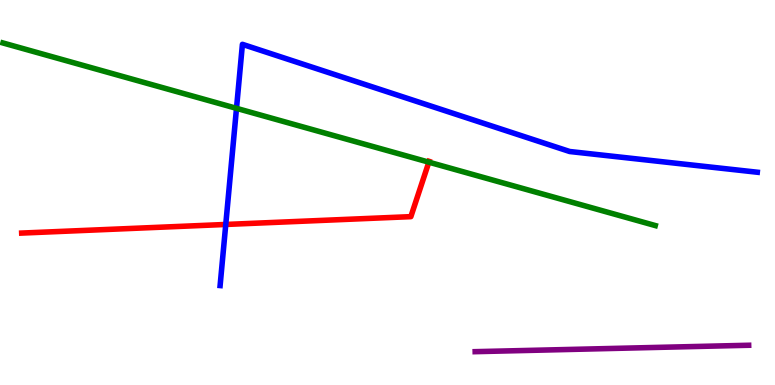[{'lines': ['blue', 'red'], 'intersections': [{'x': 2.91, 'y': 4.17}]}, {'lines': ['green', 'red'], 'intersections': [{'x': 5.53, 'y': 5.79}]}, {'lines': ['purple', 'red'], 'intersections': []}, {'lines': ['blue', 'green'], 'intersections': [{'x': 3.05, 'y': 7.19}]}, {'lines': ['blue', 'purple'], 'intersections': []}, {'lines': ['green', 'purple'], 'intersections': []}]